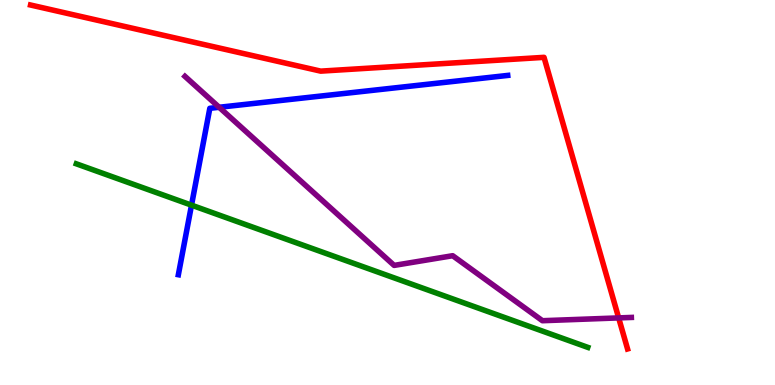[{'lines': ['blue', 'red'], 'intersections': []}, {'lines': ['green', 'red'], 'intersections': []}, {'lines': ['purple', 'red'], 'intersections': [{'x': 7.98, 'y': 1.74}]}, {'lines': ['blue', 'green'], 'intersections': [{'x': 2.47, 'y': 4.67}]}, {'lines': ['blue', 'purple'], 'intersections': [{'x': 2.83, 'y': 7.21}]}, {'lines': ['green', 'purple'], 'intersections': []}]